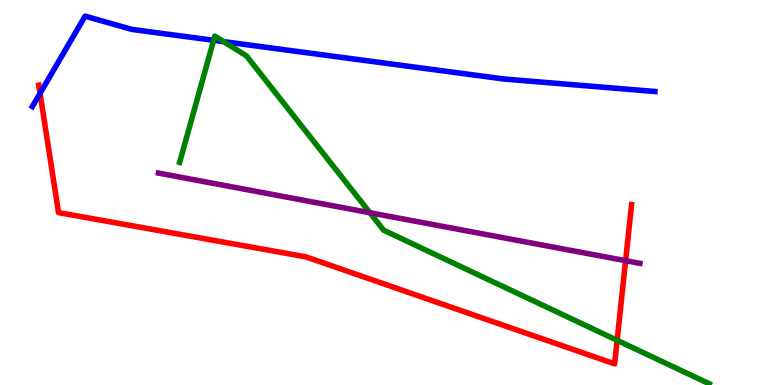[{'lines': ['blue', 'red'], 'intersections': [{'x': 0.517, 'y': 7.58}]}, {'lines': ['green', 'red'], 'intersections': [{'x': 7.96, 'y': 1.16}]}, {'lines': ['purple', 'red'], 'intersections': [{'x': 8.07, 'y': 3.23}]}, {'lines': ['blue', 'green'], 'intersections': [{'x': 2.76, 'y': 8.95}, {'x': 2.89, 'y': 8.92}]}, {'lines': ['blue', 'purple'], 'intersections': []}, {'lines': ['green', 'purple'], 'intersections': [{'x': 4.77, 'y': 4.47}]}]